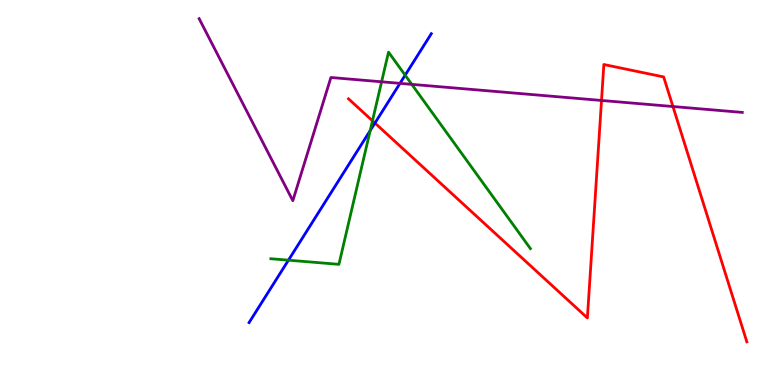[{'lines': ['blue', 'red'], 'intersections': [{'x': 4.84, 'y': 6.8}]}, {'lines': ['green', 'red'], 'intersections': [{'x': 4.81, 'y': 6.86}]}, {'lines': ['purple', 'red'], 'intersections': [{'x': 7.76, 'y': 7.39}, {'x': 8.68, 'y': 7.23}]}, {'lines': ['blue', 'green'], 'intersections': [{'x': 3.72, 'y': 3.24}, {'x': 4.78, 'y': 6.61}, {'x': 5.23, 'y': 8.05}]}, {'lines': ['blue', 'purple'], 'intersections': [{'x': 5.16, 'y': 7.83}]}, {'lines': ['green', 'purple'], 'intersections': [{'x': 4.92, 'y': 7.88}, {'x': 5.31, 'y': 7.81}]}]